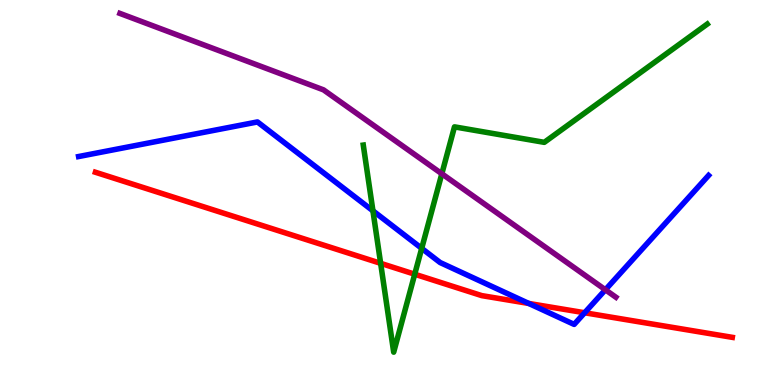[{'lines': ['blue', 'red'], 'intersections': [{'x': 6.82, 'y': 2.12}, {'x': 7.54, 'y': 1.88}]}, {'lines': ['green', 'red'], 'intersections': [{'x': 4.91, 'y': 3.16}, {'x': 5.35, 'y': 2.88}]}, {'lines': ['purple', 'red'], 'intersections': []}, {'lines': ['blue', 'green'], 'intersections': [{'x': 4.81, 'y': 4.52}, {'x': 5.44, 'y': 3.55}]}, {'lines': ['blue', 'purple'], 'intersections': [{'x': 7.81, 'y': 2.47}]}, {'lines': ['green', 'purple'], 'intersections': [{'x': 5.7, 'y': 5.49}]}]